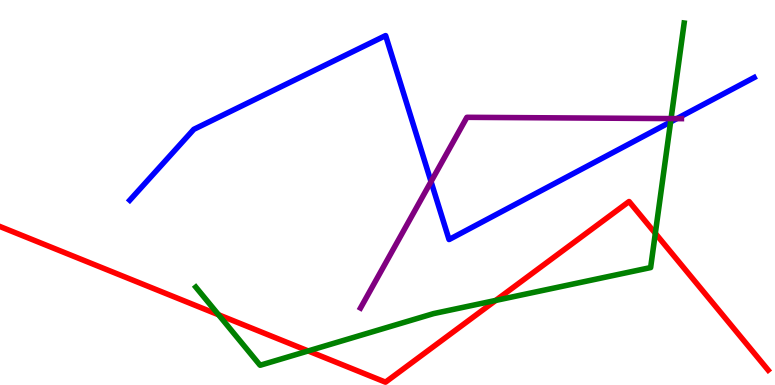[{'lines': ['blue', 'red'], 'intersections': []}, {'lines': ['green', 'red'], 'intersections': [{'x': 2.82, 'y': 1.82}, {'x': 3.98, 'y': 0.885}, {'x': 6.4, 'y': 2.2}, {'x': 8.46, 'y': 3.94}]}, {'lines': ['purple', 'red'], 'intersections': []}, {'lines': ['blue', 'green'], 'intersections': [{'x': 8.65, 'y': 6.83}]}, {'lines': ['blue', 'purple'], 'intersections': [{'x': 5.56, 'y': 5.28}, {'x': 8.73, 'y': 6.92}]}, {'lines': ['green', 'purple'], 'intersections': [{'x': 8.66, 'y': 6.92}]}]